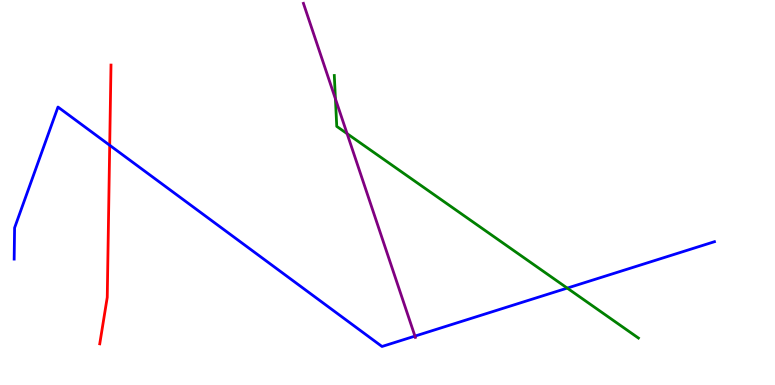[{'lines': ['blue', 'red'], 'intersections': [{'x': 1.42, 'y': 6.23}]}, {'lines': ['green', 'red'], 'intersections': []}, {'lines': ['purple', 'red'], 'intersections': []}, {'lines': ['blue', 'green'], 'intersections': [{'x': 7.32, 'y': 2.52}]}, {'lines': ['blue', 'purple'], 'intersections': [{'x': 5.35, 'y': 1.27}]}, {'lines': ['green', 'purple'], 'intersections': [{'x': 4.33, 'y': 7.43}, {'x': 4.48, 'y': 6.53}]}]